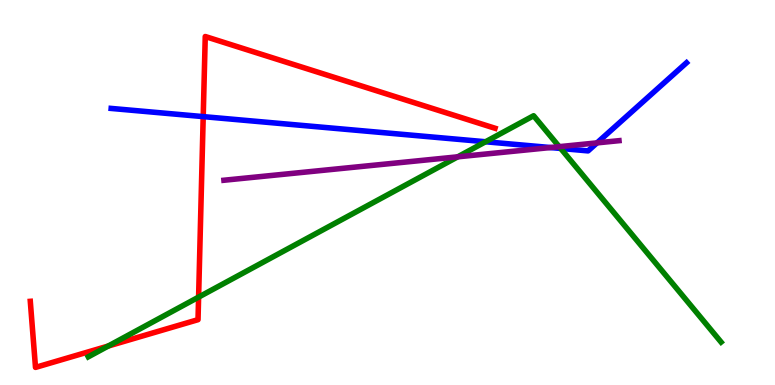[{'lines': ['blue', 'red'], 'intersections': [{'x': 2.62, 'y': 6.97}]}, {'lines': ['green', 'red'], 'intersections': [{'x': 1.4, 'y': 1.01}, {'x': 2.56, 'y': 2.28}]}, {'lines': ['purple', 'red'], 'intersections': []}, {'lines': ['blue', 'green'], 'intersections': [{'x': 6.27, 'y': 6.32}, {'x': 7.23, 'y': 6.14}]}, {'lines': ['blue', 'purple'], 'intersections': [{'x': 7.1, 'y': 6.17}, {'x': 7.7, 'y': 6.29}]}, {'lines': ['green', 'purple'], 'intersections': [{'x': 5.91, 'y': 5.93}, {'x': 7.22, 'y': 6.19}]}]